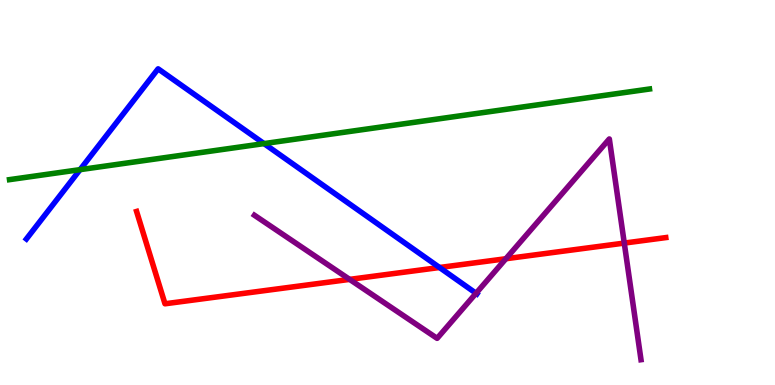[{'lines': ['blue', 'red'], 'intersections': [{'x': 5.67, 'y': 3.05}]}, {'lines': ['green', 'red'], 'intersections': []}, {'lines': ['purple', 'red'], 'intersections': [{'x': 4.51, 'y': 2.74}, {'x': 6.53, 'y': 3.28}, {'x': 8.06, 'y': 3.69}]}, {'lines': ['blue', 'green'], 'intersections': [{'x': 1.03, 'y': 5.59}, {'x': 3.41, 'y': 6.27}]}, {'lines': ['blue', 'purple'], 'intersections': [{'x': 6.14, 'y': 2.38}]}, {'lines': ['green', 'purple'], 'intersections': []}]